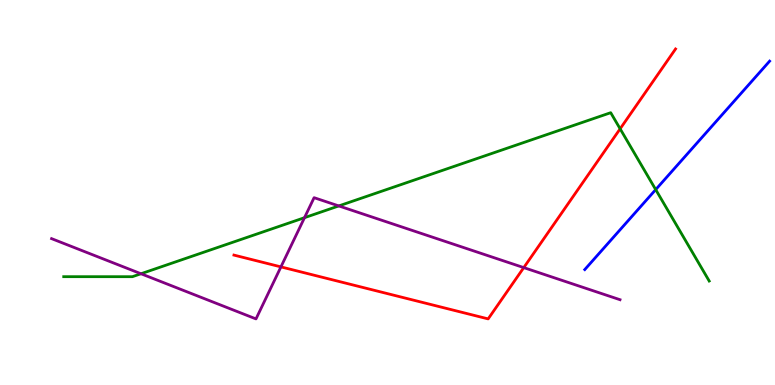[{'lines': ['blue', 'red'], 'intersections': []}, {'lines': ['green', 'red'], 'intersections': [{'x': 8.0, 'y': 6.65}]}, {'lines': ['purple', 'red'], 'intersections': [{'x': 3.62, 'y': 3.07}, {'x': 6.76, 'y': 3.05}]}, {'lines': ['blue', 'green'], 'intersections': [{'x': 8.46, 'y': 5.08}]}, {'lines': ['blue', 'purple'], 'intersections': []}, {'lines': ['green', 'purple'], 'intersections': [{'x': 1.82, 'y': 2.89}, {'x': 3.93, 'y': 4.35}, {'x': 4.37, 'y': 4.65}]}]